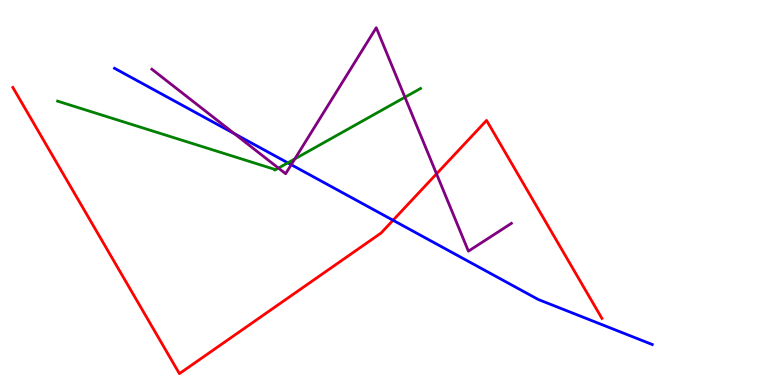[{'lines': ['blue', 'red'], 'intersections': [{'x': 5.07, 'y': 4.28}]}, {'lines': ['green', 'red'], 'intersections': []}, {'lines': ['purple', 'red'], 'intersections': [{'x': 5.63, 'y': 5.48}]}, {'lines': ['blue', 'green'], 'intersections': [{'x': 3.71, 'y': 5.77}]}, {'lines': ['blue', 'purple'], 'intersections': [{'x': 3.02, 'y': 6.53}, {'x': 3.76, 'y': 5.72}]}, {'lines': ['green', 'purple'], 'intersections': [{'x': 3.59, 'y': 5.63}, {'x': 3.8, 'y': 5.87}, {'x': 5.22, 'y': 7.47}]}]